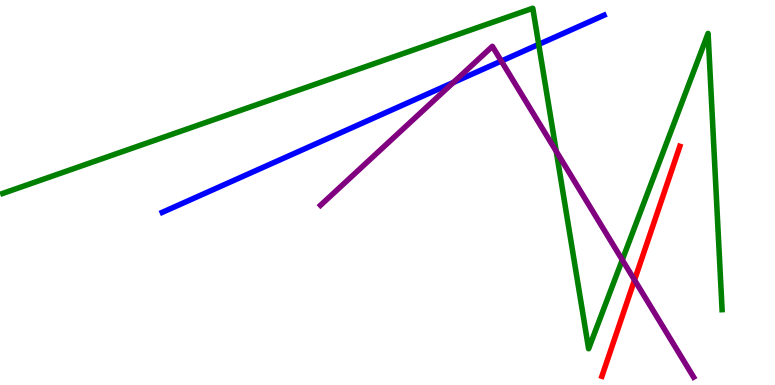[{'lines': ['blue', 'red'], 'intersections': []}, {'lines': ['green', 'red'], 'intersections': []}, {'lines': ['purple', 'red'], 'intersections': [{'x': 8.19, 'y': 2.73}]}, {'lines': ['blue', 'green'], 'intersections': [{'x': 6.95, 'y': 8.85}]}, {'lines': ['blue', 'purple'], 'intersections': [{'x': 5.85, 'y': 7.86}, {'x': 6.47, 'y': 8.41}]}, {'lines': ['green', 'purple'], 'intersections': [{'x': 7.18, 'y': 6.07}, {'x': 8.03, 'y': 3.25}]}]